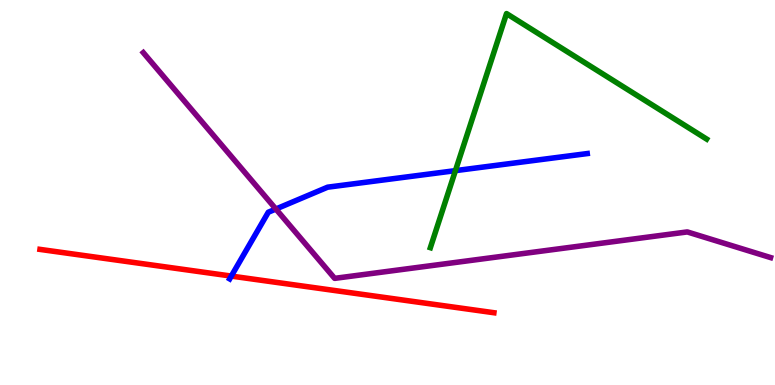[{'lines': ['blue', 'red'], 'intersections': [{'x': 2.98, 'y': 2.83}]}, {'lines': ['green', 'red'], 'intersections': []}, {'lines': ['purple', 'red'], 'intersections': []}, {'lines': ['blue', 'green'], 'intersections': [{'x': 5.88, 'y': 5.57}]}, {'lines': ['blue', 'purple'], 'intersections': [{'x': 3.56, 'y': 4.57}]}, {'lines': ['green', 'purple'], 'intersections': []}]